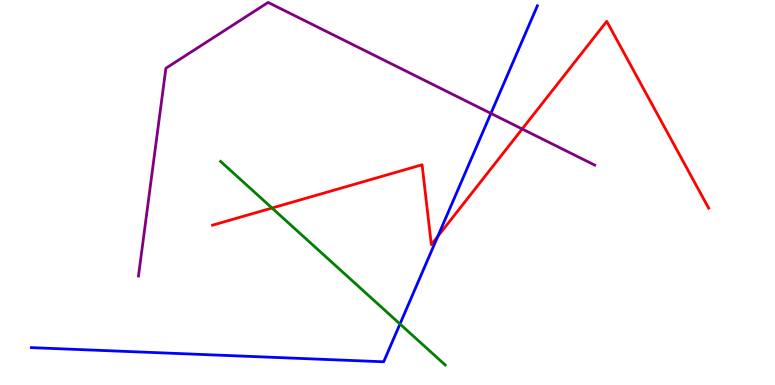[{'lines': ['blue', 'red'], 'intersections': [{'x': 5.65, 'y': 3.86}]}, {'lines': ['green', 'red'], 'intersections': [{'x': 3.51, 'y': 4.6}]}, {'lines': ['purple', 'red'], 'intersections': [{'x': 6.74, 'y': 6.65}]}, {'lines': ['blue', 'green'], 'intersections': [{'x': 5.16, 'y': 1.58}]}, {'lines': ['blue', 'purple'], 'intersections': [{'x': 6.33, 'y': 7.05}]}, {'lines': ['green', 'purple'], 'intersections': []}]